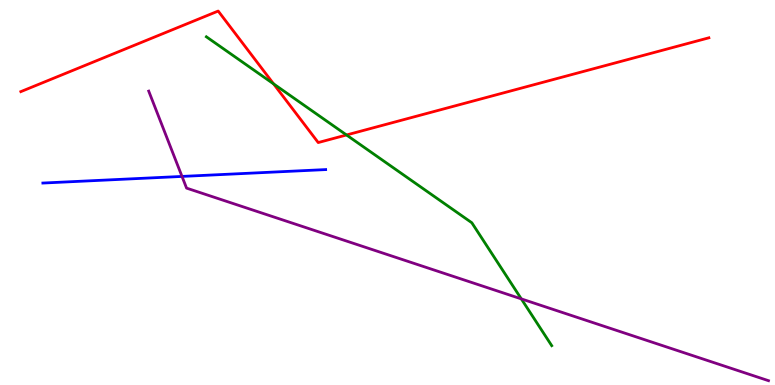[{'lines': ['blue', 'red'], 'intersections': []}, {'lines': ['green', 'red'], 'intersections': [{'x': 3.53, 'y': 7.82}, {'x': 4.47, 'y': 6.49}]}, {'lines': ['purple', 'red'], 'intersections': []}, {'lines': ['blue', 'green'], 'intersections': []}, {'lines': ['blue', 'purple'], 'intersections': [{'x': 2.35, 'y': 5.42}]}, {'lines': ['green', 'purple'], 'intersections': [{'x': 6.73, 'y': 2.24}]}]